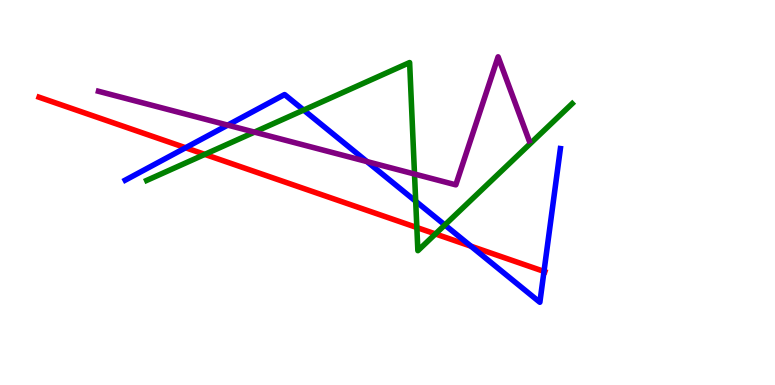[{'lines': ['blue', 'red'], 'intersections': [{'x': 2.39, 'y': 6.16}, {'x': 6.08, 'y': 3.61}, {'x': 7.02, 'y': 2.95}]}, {'lines': ['green', 'red'], 'intersections': [{'x': 2.64, 'y': 5.99}, {'x': 5.38, 'y': 4.09}, {'x': 5.62, 'y': 3.92}]}, {'lines': ['purple', 'red'], 'intersections': []}, {'lines': ['blue', 'green'], 'intersections': [{'x': 3.92, 'y': 7.14}, {'x': 5.36, 'y': 4.77}, {'x': 5.74, 'y': 4.16}]}, {'lines': ['blue', 'purple'], 'intersections': [{'x': 2.94, 'y': 6.75}, {'x': 4.73, 'y': 5.8}]}, {'lines': ['green', 'purple'], 'intersections': [{'x': 3.28, 'y': 6.57}, {'x': 5.35, 'y': 5.48}]}]